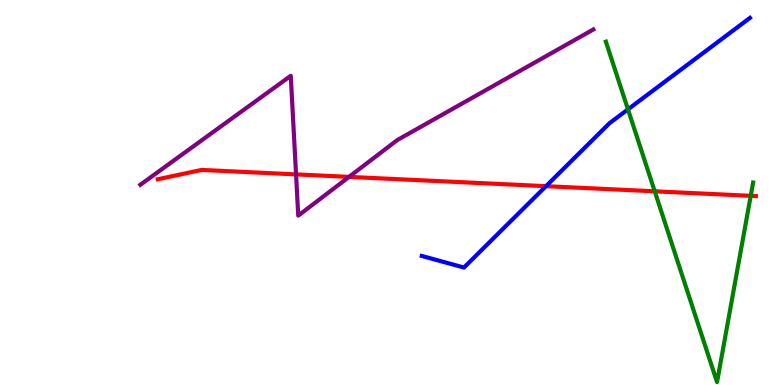[{'lines': ['blue', 'red'], 'intersections': [{'x': 7.05, 'y': 5.16}]}, {'lines': ['green', 'red'], 'intersections': [{'x': 8.45, 'y': 5.03}, {'x': 9.69, 'y': 4.91}]}, {'lines': ['purple', 'red'], 'intersections': [{'x': 3.82, 'y': 5.47}, {'x': 4.5, 'y': 5.41}]}, {'lines': ['blue', 'green'], 'intersections': [{'x': 8.1, 'y': 7.16}]}, {'lines': ['blue', 'purple'], 'intersections': []}, {'lines': ['green', 'purple'], 'intersections': []}]